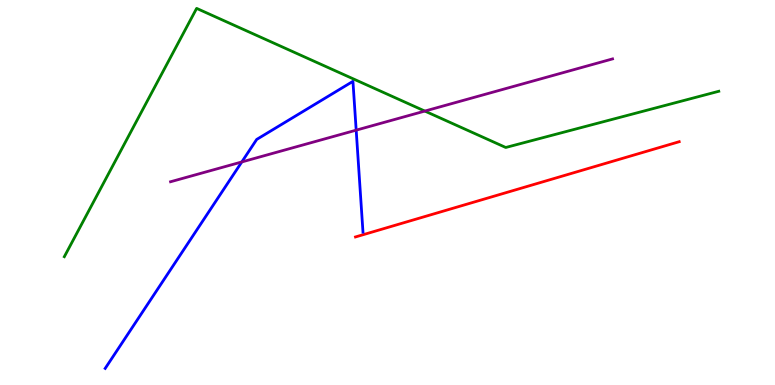[{'lines': ['blue', 'red'], 'intersections': []}, {'lines': ['green', 'red'], 'intersections': []}, {'lines': ['purple', 'red'], 'intersections': []}, {'lines': ['blue', 'green'], 'intersections': []}, {'lines': ['blue', 'purple'], 'intersections': [{'x': 3.12, 'y': 5.79}, {'x': 4.6, 'y': 6.62}]}, {'lines': ['green', 'purple'], 'intersections': [{'x': 5.48, 'y': 7.11}]}]